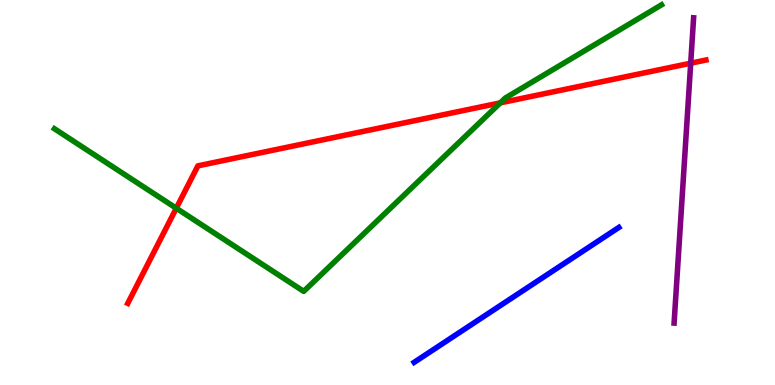[{'lines': ['blue', 'red'], 'intersections': []}, {'lines': ['green', 'red'], 'intersections': [{'x': 2.27, 'y': 4.59}, {'x': 6.46, 'y': 7.33}]}, {'lines': ['purple', 'red'], 'intersections': [{'x': 8.91, 'y': 8.36}]}, {'lines': ['blue', 'green'], 'intersections': []}, {'lines': ['blue', 'purple'], 'intersections': []}, {'lines': ['green', 'purple'], 'intersections': []}]